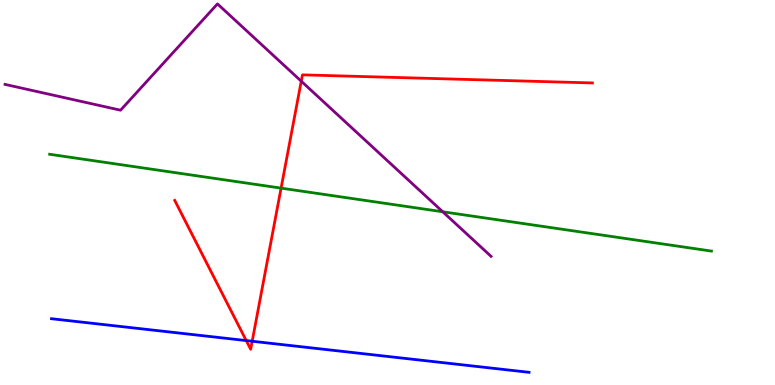[{'lines': ['blue', 'red'], 'intersections': [{'x': 3.18, 'y': 1.15}, {'x': 3.25, 'y': 1.14}]}, {'lines': ['green', 'red'], 'intersections': [{'x': 3.63, 'y': 5.11}]}, {'lines': ['purple', 'red'], 'intersections': [{'x': 3.89, 'y': 7.89}]}, {'lines': ['blue', 'green'], 'intersections': []}, {'lines': ['blue', 'purple'], 'intersections': []}, {'lines': ['green', 'purple'], 'intersections': [{'x': 5.71, 'y': 4.5}]}]